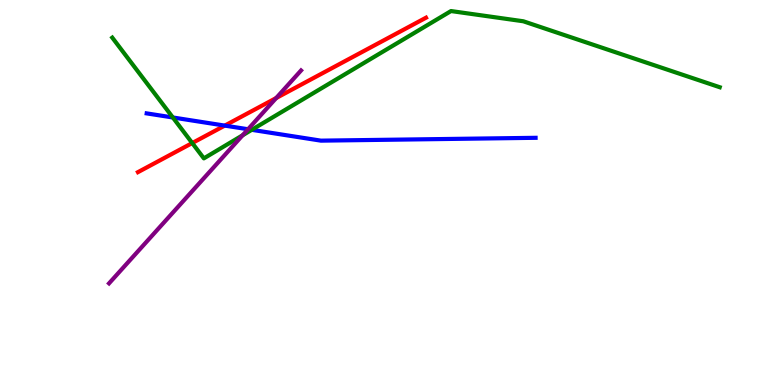[{'lines': ['blue', 'red'], 'intersections': [{'x': 2.9, 'y': 6.74}]}, {'lines': ['green', 'red'], 'intersections': [{'x': 2.48, 'y': 6.28}]}, {'lines': ['purple', 'red'], 'intersections': [{'x': 3.56, 'y': 7.45}]}, {'lines': ['blue', 'green'], 'intersections': [{'x': 2.23, 'y': 6.95}, {'x': 3.25, 'y': 6.63}]}, {'lines': ['blue', 'purple'], 'intersections': [{'x': 3.2, 'y': 6.64}]}, {'lines': ['green', 'purple'], 'intersections': [{'x': 3.13, 'y': 6.49}]}]